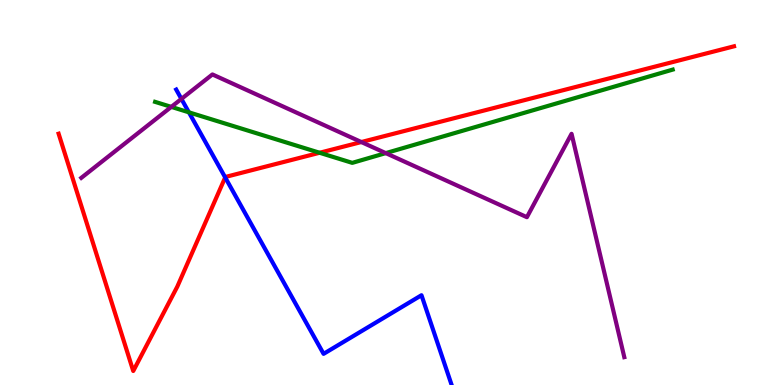[{'lines': ['blue', 'red'], 'intersections': [{'x': 2.91, 'y': 5.39}]}, {'lines': ['green', 'red'], 'intersections': [{'x': 4.12, 'y': 6.03}]}, {'lines': ['purple', 'red'], 'intersections': [{'x': 4.66, 'y': 6.31}]}, {'lines': ['blue', 'green'], 'intersections': [{'x': 2.44, 'y': 7.08}]}, {'lines': ['blue', 'purple'], 'intersections': [{'x': 2.34, 'y': 7.43}]}, {'lines': ['green', 'purple'], 'intersections': [{'x': 2.21, 'y': 7.22}, {'x': 4.98, 'y': 6.02}]}]